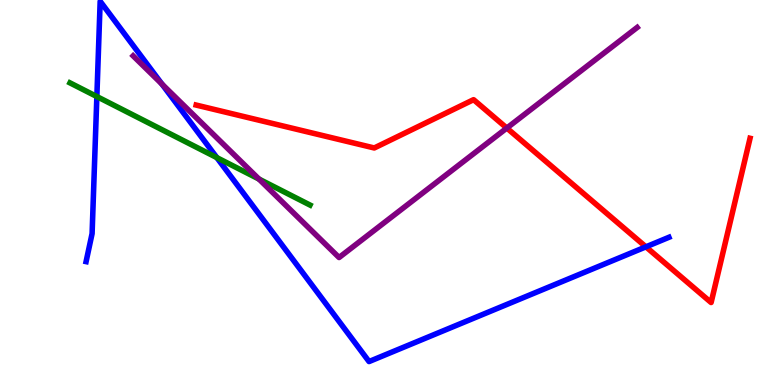[{'lines': ['blue', 'red'], 'intersections': [{'x': 8.33, 'y': 3.59}]}, {'lines': ['green', 'red'], 'intersections': []}, {'lines': ['purple', 'red'], 'intersections': [{'x': 6.54, 'y': 6.67}]}, {'lines': ['blue', 'green'], 'intersections': [{'x': 1.25, 'y': 7.49}, {'x': 2.8, 'y': 5.91}]}, {'lines': ['blue', 'purple'], 'intersections': [{'x': 2.09, 'y': 7.82}]}, {'lines': ['green', 'purple'], 'intersections': [{'x': 3.34, 'y': 5.35}]}]